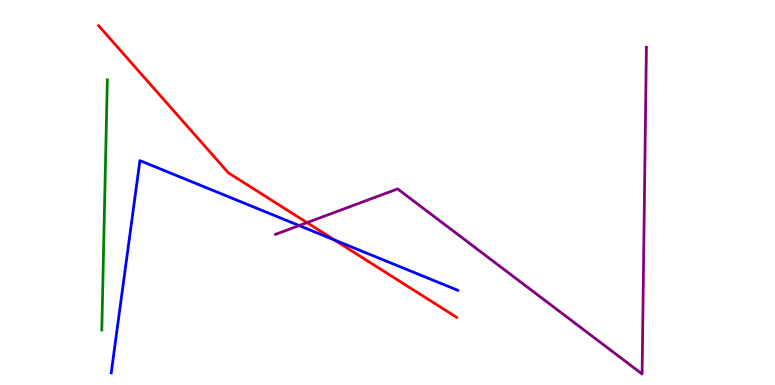[{'lines': ['blue', 'red'], 'intersections': [{'x': 4.31, 'y': 3.77}]}, {'lines': ['green', 'red'], 'intersections': []}, {'lines': ['purple', 'red'], 'intersections': [{'x': 3.96, 'y': 4.22}]}, {'lines': ['blue', 'green'], 'intersections': []}, {'lines': ['blue', 'purple'], 'intersections': [{'x': 3.86, 'y': 4.14}]}, {'lines': ['green', 'purple'], 'intersections': []}]